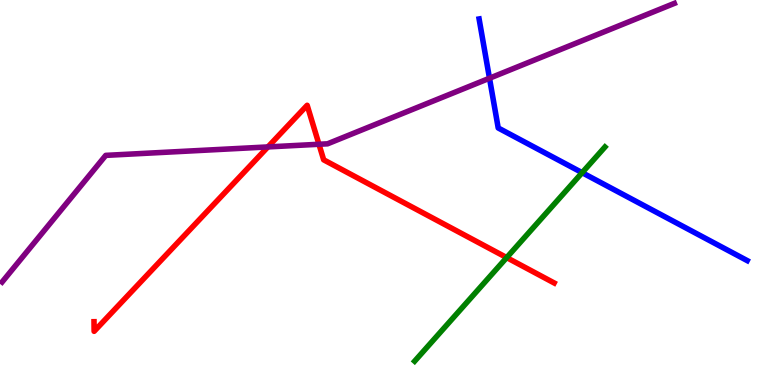[{'lines': ['blue', 'red'], 'intersections': []}, {'lines': ['green', 'red'], 'intersections': [{'x': 6.54, 'y': 3.31}]}, {'lines': ['purple', 'red'], 'intersections': [{'x': 3.46, 'y': 6.18}, {'x': 4.12, 'y': 6.25}]}, {'lines': ['blue', 'green'], 'intersections': [{'x': 7.51, 'y': 5.52}]}, {'lines': ['blue', 'purple'], 'intersections': [{'x': 6.32, 'y': 7.97}]}, {'lines': ['green', 'purple'], 'intersections': []}]